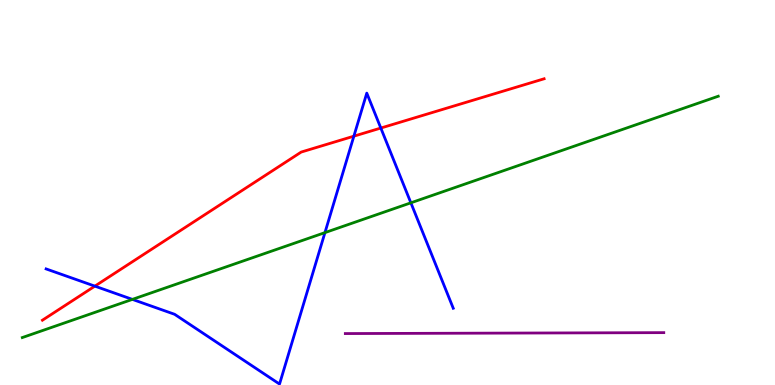[{'lines': ['blue', 'red'], 'intersections': [{'x': 1.22, 'y': 2.57}, {'x': 4.57, 'y': 6.46}, {'x': 4.91, 'y': 6.67}]}, {'lines': ['green', 'red'], 'intersections': []}, {'lines': ['purple', 'red'], 'intersections': []}, {'lines': ['blue', 'green'], 'intersections': [{'x': 1.71, 'y': 2.22}, {'x': 4.19, 'y': 3.96}, {'x': 5.3, 'y': 4.73}]}, {'lines': ['blue', 'purple'], 'intersections': []}, {'lines': ['green', 'purple'], 'intersections': []}]